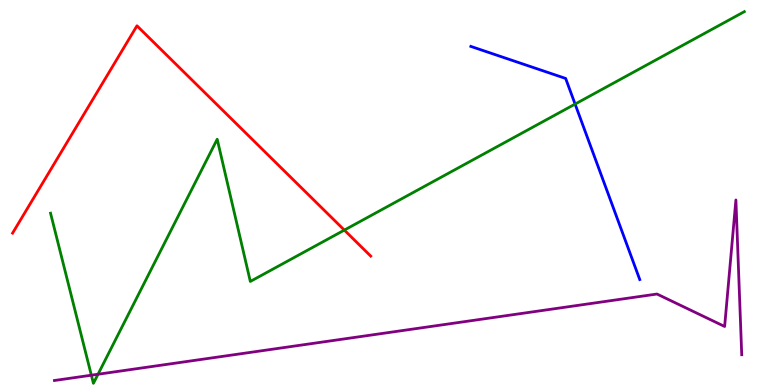[{'lines': ['blue', 'red'], 'intersections': []}, {'lines': ['green', 'red'], 'intersections': [{'x': 4.44, 'y': 4.02}]}, {'lines': ['purple', 'red'], 'intersections': []}, {'lines': ['blue', 'green'], 'intersections': [{'x': 7.42, 'y': 7.3}]}, {'lines': ['blue', 'purple'], 'intersections': []}, {'lines': ['green', 'purple'], 'intersections': [{'x': 1.18, 'y': 0.254}, {'x': 1.26, 'y': 0.279}]}]